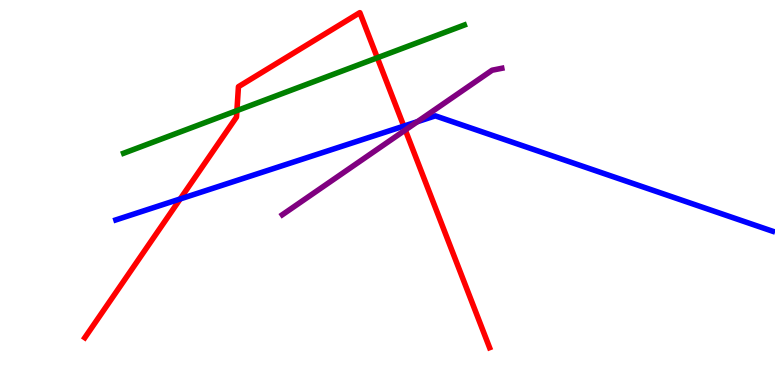[{'lines': ['blue', 'red'], 'intersections': [{'x': 2.33, 'y': 4.83}, {'x': 5.21, 'y': 6.72}]}, {'lines': ['green', 'red'], 'intersections': [{'x': 3.06, 'y': 7.13}, {'x': 4.87, 'y': 8.5}]}, {'lines': ['purple', 'red'], 'intersections': [{'x': 5.23, 'y': 6.62}]}, {'lines': ['blue', 'green'], 'intersections': []}, {'lines': ['blue', 'purple'], 'intersections': [{'x': 5.39, 'y': 6.84}]}, {'lines': ['green', 'purple'], 'intersections': []}]